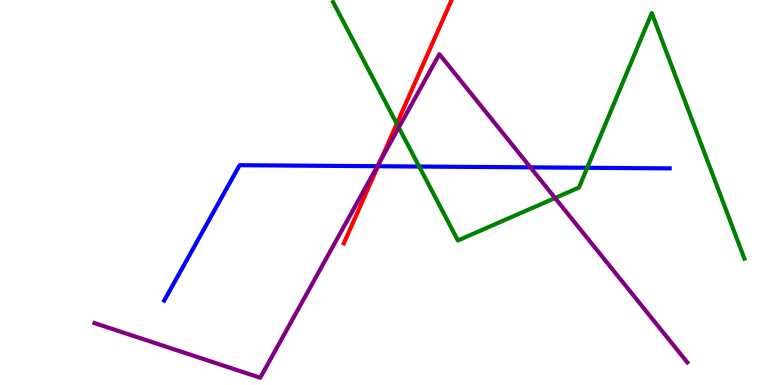[{'lines': ['blue', 'red'], 'intersections': [{'x': 4.88, 'y': 5.68}]}, {'lines': ['green', 'red'], 'intersections': [{'x': 5.12, 'y': 6.79}]}, {'lines': ['purple', 'red'], 'intersections': [{'x': 4.91, 'y': 5.84}]}, {'lines': ['blue', 'green'], 'intersections': [{'x': 5.41, 'y': 5.67}, {'x': 7.58, 'y': 5.64}]}, {'lines': ['blue', 'purple'], 'intersections': [{'x': 4.87, 'y': 5.68}, {'x': 6.84, 'y': 5.65}]}, {'lines': ['green', 'purple'], 'intersections': [{'x': 5.15, 'y': 6.69}, {'x': 7.16, 'y': 4.86}]}]